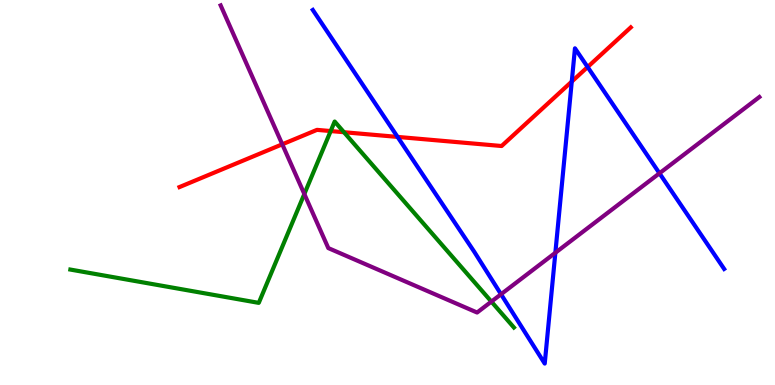[{'lines': ['blue', 'red'], 'intersections': [{'x': 5.13, 'y': 6.44}, {'x': 7.38, 'y': 7.88}, {'x': 7.58, 'y': 8.26}]}, {'lines': ['green', 'red'], 'intersections': [{'x': 4.27, 'y': 6.6}, {'x': 4.44, 'y': 6.57}]}, {'lines': ['purple', 'red'], 'intersections': [{'x': 3.64, 'y': 6.25}]}, {'lines': ['blue', 'green'], 'intersections': []}, {'lines': ['blue', 'purple'], 'intersections': [{'x': 6.46, 'y': 2.36}, {'x': 7.17, 'y': 3.43}, {'x': 8.51, 'y': 5.5}]}, {'lines': ['green', 'purple'], 'intersections': [{'x': 3.93, 'y': 4.96}, {'x': 6.34, 'y': 2.17}]}]